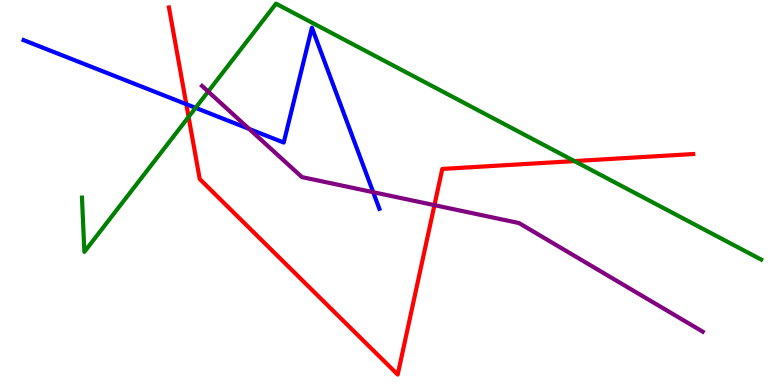[{'lines': ['blue', 'red'], 'intersections': [{'x': 2.4, 'y': 7.29}]}, {'lines': ['green', 'red'], 'intersections': [{'x': 2.43, 'y': 6.96}, {'x': 7.41, 'y': 5.82}]}, {'lines': ['purple', 'red'], 'intersections': [{'x': 5.61, 'y': 4.67}]}, {'lines': ['blue', 'green'], 'intersections': [{'x': 2.52, 'y': 7.2}]}, {'lines': ['blue', 'purple'], 'intersections': [{'x': 3.22, 'y': 6.65}, {'x': 4.82, 'y': 5.01}]}, {'lines': ['green', 'purple'], 'intersections': [{'x': 2.69, 'y': 7.62}]}]